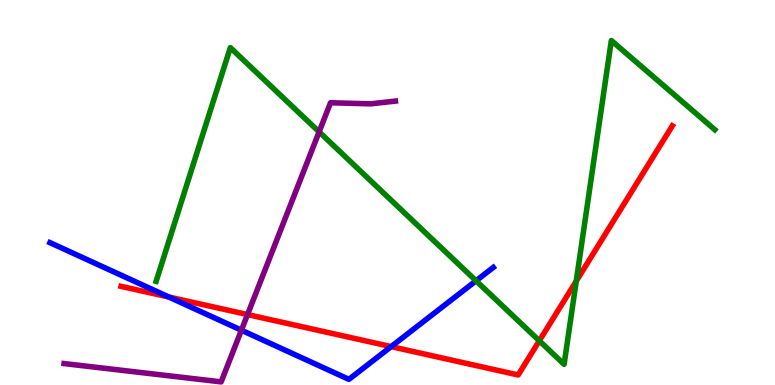[{'lines': ['blue', 'red'], 'intersections': [{'x': 2.18, 'y': 2.29}, {'x': 5.05, 'y': 0.997}]}, {'lines': ['green', 'red'], 'intersections': [{'x': 6.96, 'y': 1.15}, {'x': 7.44, 'y': 2.7}]}, {'lines': ['purple', 'red'], 'intersections': [{'x': 3.19, 'y': 1.83}]}, {'lines': ['blue', 'green'], 'intersections': [{'x': 6.14, 'y': 2.71}]}, {'lines': ['blue', 'purple'], 'intersections': [{'x': 3.11, 'y': 1.42}]}, {'lines': ['green', 'purple'], 'intersections': [{'x': 4.12, 'y': 6.57}]}]